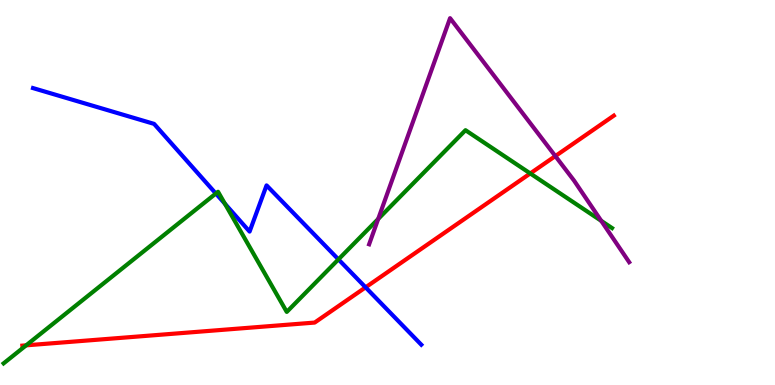[{'lines': ['blue', 'red'], 'intersections': [{'x': 4.72, 'y': 2.54}]}, {'lines': ['green', 'red'], 'intersections': [{'x': 0.337, 'y': 1.03}, {'x': 6.84, 'y': 5.5}]}, {'lines': ['purple', 'red'], 'intersections': [{'x': 7.17, 'y': 5.95}]}, {'lines': ['blue', 'green'], 'intersections': [{'x': 2.79, 'y': 4.97}, {'x': 2.9, 'y': 4.71}, {'x': 4.37, 'y': 3.26}]}, {'lines': ['blue', 'purple'], 'intersections': []}, {'lines': ['green', 'purple'], 'intersections': [{'x': 4.88, 'y': 4.31}, {'x': 7.76, 'y': 4.26}]}]